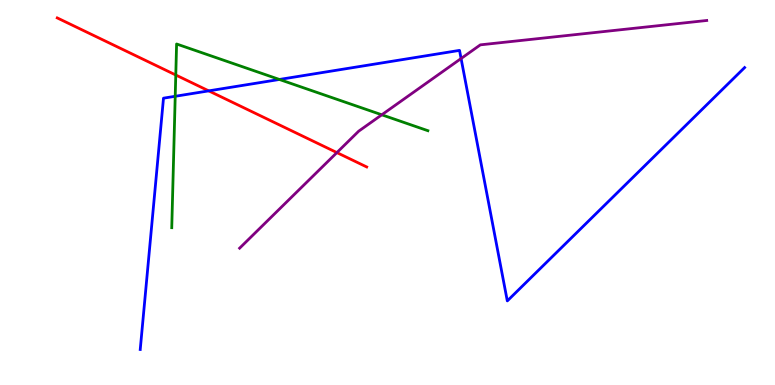[{'lines': ['blue', 'red'], 'intersections': [{'x': 2.69, 'y': 7.64}]}, {'lines': ['green', 'red'], 'intersections': [{'x': 2.27, 'y': 8.05}]}, {'lines': ['purple', 'red'], 'intersections': [{'x': 4.35, 'y': 6.04}]}, {'lines': ['blue', 'green'], 'intersections': [{'x': 2.26, 'y': 7.5}, {'x': 3.61, 'y': 7.94}]}, {'lines': ['blue', 'purple'], 'intersections': [{'x': 5.95, 'y': 8.48}]}, {'lines': ['green', 'purple'], 'intersections': [{'x': 4.93, 'y': 7.02}]}]